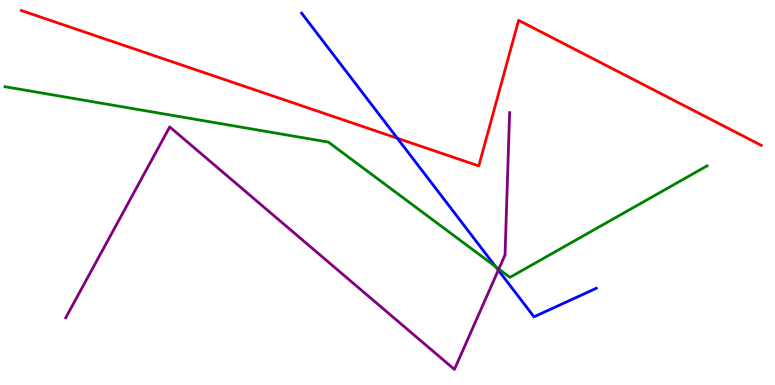[{'lines': ['blue', 'red'], 'intersections': [{'x': 5.13, 'y': 6.41}]}, {'lines': ['green', 'red'], 'intersections': []}, {'lines': ['purple', 'red'], 'intersections': []}, {'lines': ['blue', 'green'], 'intersections': [{'x': 6.4, 'y': 3.07}]}, {'lines': ['blue', 'purple'], 'intersections': [{'x': 6.43, 'y': 2.98}]}, {'lines': ['green', 'purple'], 'intersections': [{'x': 6.44, 'y': 3.01}]}]